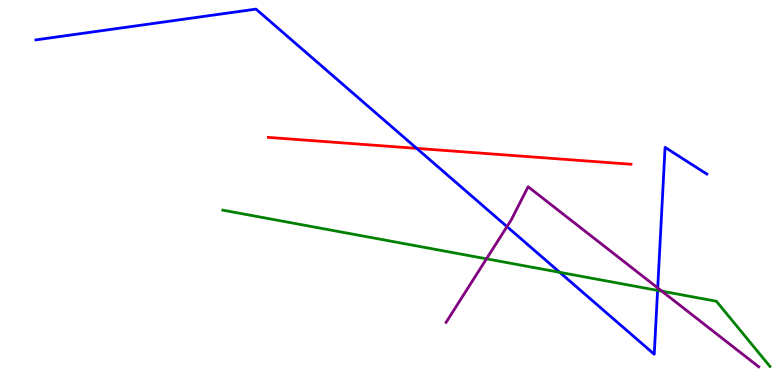[{'lines': ['blue', 'red'], 'intersections': [{'x': 5.38, 'y': 6.15}]}, {'lines': ['green', 'red'], 'intersections': []}, {'lines': ['purple', 'red'], 'intersections': []}, {'lines': ['blue', 'green'], 'intersections': [{'x': 7.22, 'y': 2.93}, {'x': 8.48, 'y': 2.46}]}, {'lines': ['blue', 'purple'], 'intersections': [{'x': 6.54, 'y': 4.11}, {'x': 8.49, 'y': 2.52}]}, {'lines': ['green', 'purple'], 'intersections': [{'x': 6.28, 'y': 3.28}, {'x': 8.54, 'y': 2.44}]}]